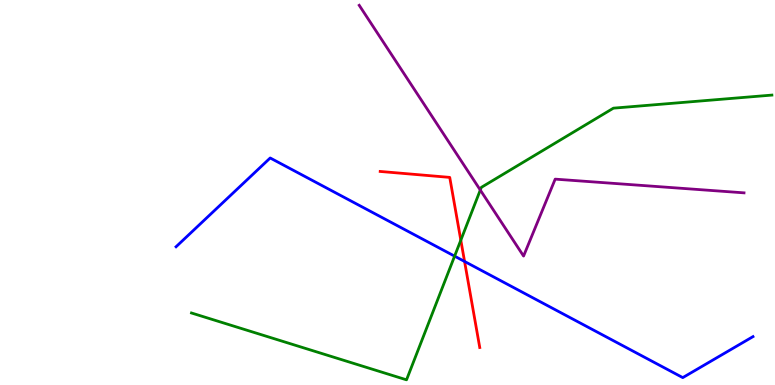[{'lines': ['blue', 'red'], 'intersections': [{'x': 5.99, 'y': 3.21}]}, {'lines': ['green', 'red'], 'intersections': [{'x': 5.95, 'y': 3.76}]}, {'lines': ['purple', 'red'], 'intersections': []}, {'lines': ['blue', 'green'], 'intersections': [{'x': 5.87, 'y': 3.35}]}, {'lines': ['blue', 'purple'], 'intersections': []}, {'lines': ['green', 'purple'], 'intersections': [{'x': 6.2, 'y': 5.06}]}]